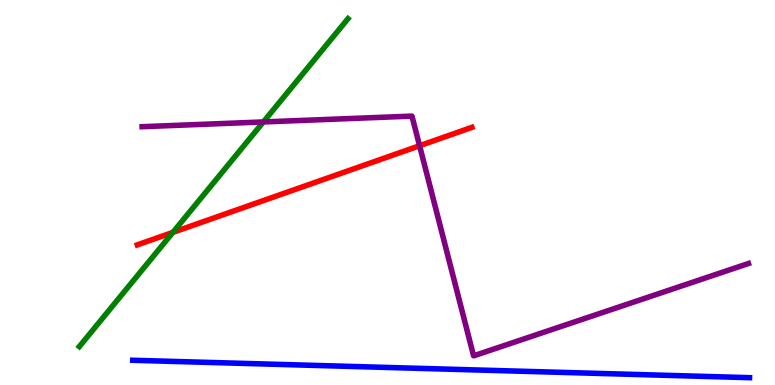[{'lines': ['blue', 'red'], 'intersections': []}, {'lines': ['green', 'red'], 'intersections': [{'x': 2.23, 'y': 3.96}]}, {'lines': ['purple', 'red'], 'intersections': [{'x': 5.41, 'y': 6.21}]}, {'lines': ['blue', 'green'], 'intersections': []}, {'lines': ['blue', 'purple'], 'intersections': []}, {'lines': ['green', 'purple'], 'intersections': [{'x': 3.4, 'y': 6.83}]}]